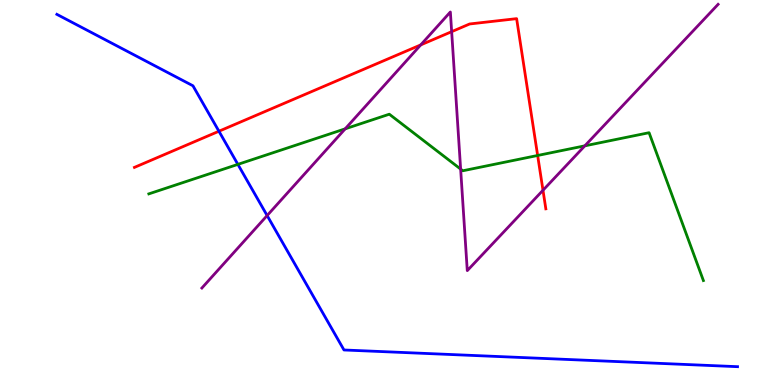[{'lines': ['blue', 'red'], 'intersections': [{'x': 2.82, 'y': 6.59}]}, {'lines': ['green', 'red'], 'intersections': [{'x': 6.94, 'y': 5.96}]}, {'lines': ['purple', 'red'], 'intersections': [{'x': 5.43, 'y': 8.83}, {'x': 5.83, 'y': 9.18}, {'x': 7.01, 'y': 5.06}]}, {'lines': ['blue', 'green'], 'intersections': [{'x': 3.07, 'y': 5.73}]}, {'lines': ['blue', 'purple'], 'intersections': [{'x': 3.45, 'y': 4.4}]}, {'lines': ['green', 'purple'], 'intersections': [{'x': 4.45, 'y': 6.65}, {'x': 5.94, 'y': 5.61}, {'x': 7.55, 'y': 6.21}]}]